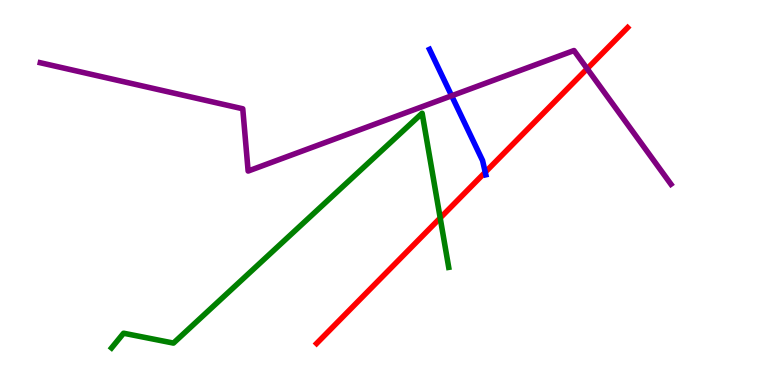[{'lines': ['blue', 'red'], 'intersections': [{'x': 6.26, 'y': 5.53}]}, {'lines': ['green', 'red'], 'intersections': [{'x': 5.68, 'y': 4.34}]}, {'lines': ['purple', 'red'], 'intersections': [{'x': 7.58, 'y': 8.22}]}, {'lines': ['blue', 'green'], 'intersections': []}, {'lines': ['blue', 'purple'], 'intersections': [{'x': 5.83, 'y': 7.51}]}, {'lines': ['green', 'purple'], 'intersections': []}]